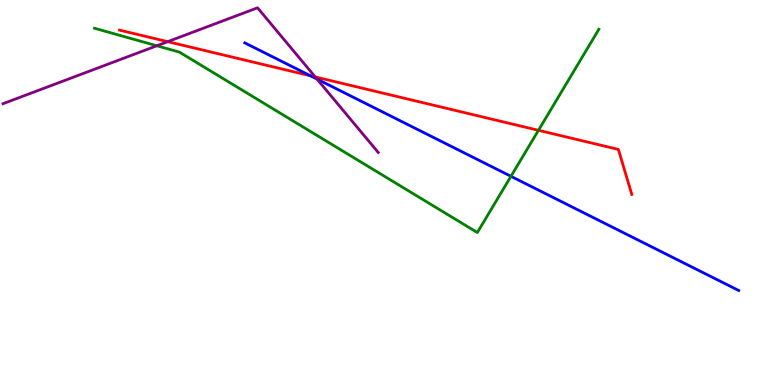[{'lines': ['blue', 'red'], 'intersections': [{'x': 4.01, 'y': 8.03}]}, {'lines': ['green', 'red'], 'intersections': [{'x': 6.95, 'y': 6.62}]}, {'lines': ['purple', 'red'], 'intersections': [{'x': 2.16, 'y': 8.92}, {'x': 4.07, 'y': 8.0}]}, {'lines': ['blue', 'green'], 'intersections': [{'x': 6.59, 'y': 5.42}]}, {'lines': ['blue', 'purple'], 'intersections': [{'x': 4.09, 'y': 7.95}]}, {'lines': ['green', 'purple'], 'intersections': [{'x': 2.02, 'y': 8.81}]}]